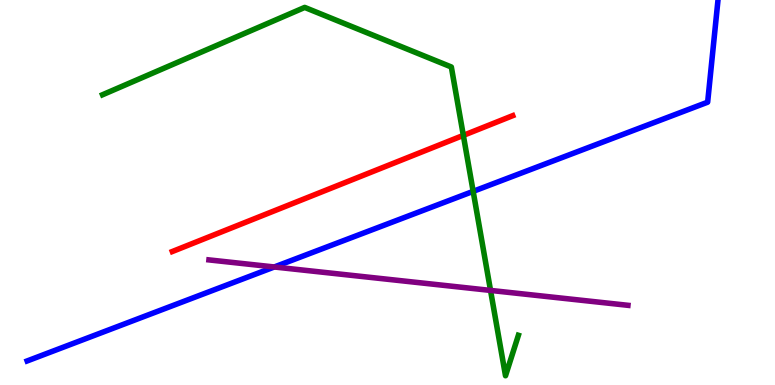[{'lines': ['blue', 'red'], 'intersections': []}, {'lines': ['green', 'red'], 'intersections': [{'x': 5.98, 'y': 6.48}]}, {'lines': ['purple', 'red'], 'intersections': []}, {'lines': ['blue', 'green'], 'intersections': [{'x': 6.11, 'y': 5.03}]}, {'lines': ['blue', 'purple'], 'intersections': [{'x': 3.54, 'y': 3.07}]}, {'lines': ['green', 'purple'], 'intersections': [{'x': 6.33, 'y': 2.46}]}]